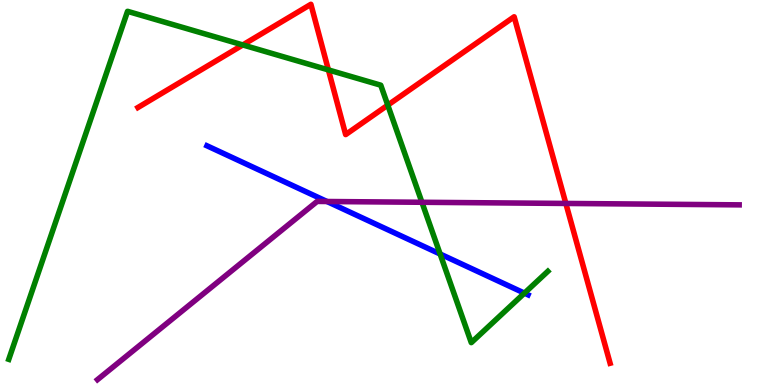[{'lines': ['blue', 'red'], 'intersections': []}, {'lines': ['green', 'red'], 'intersections': [{'x': 3.13, 'y': 8.83}, {'x': 4.24, 'y': 8.18}, {'x': 5.0, 'y': 7.27}]}, {'lines': ['purple', 'red'], 'intersections': [{'x': 7.3, 'y': 4.72}]}, {'lines': ['blue', 'green'], 'intersections': [{'x': 5.68, 'y': 3.4}, {'x': 6.77, 'y': 2.39}]}, {'lines': ['blue', 'purple'], 'intersections': [{'x': 4.22, 'y': 4.77}]}, {'lines': ['green', 'purple'], 'intersections': [{'x': 5.44, 'y': 4.75}]}]